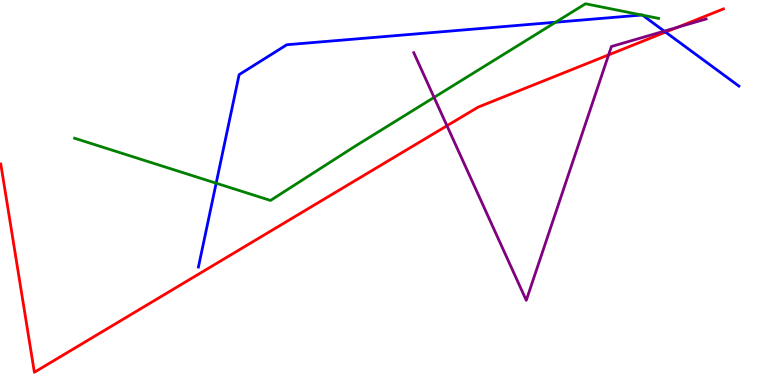[{'lines': ['blue', 'red'], 'intersections': [{'x': 8.59, 'y': 9.17}]}, {'lines': ['green', 'red'], 'intersections': []}, {'lines': ['purple', 'red'], 'intersections': [{'x': 5.77, 'y': 6.73}, {'x': 7.85, 'y': 8.57}, {'x': 8.74, 'y': 9.29}]}, {'lines': ['blue', 'green'], 'intersections': [{'x': 2.79, 'y': 5.24}, {'x': 7.17, 'y': 9.42}, {'x': 8.28, 'y': 9.61}, {'x': 8.29, 'y': 9.61}]}, {'lines': ['blue', 'purple'], 'intersections': [{'x': 8.57, 'y': 9.19}]}, {'lines': ['green', 'purple'], 'intersections': [{'x': 5.6, 'y': 7.47}]}]